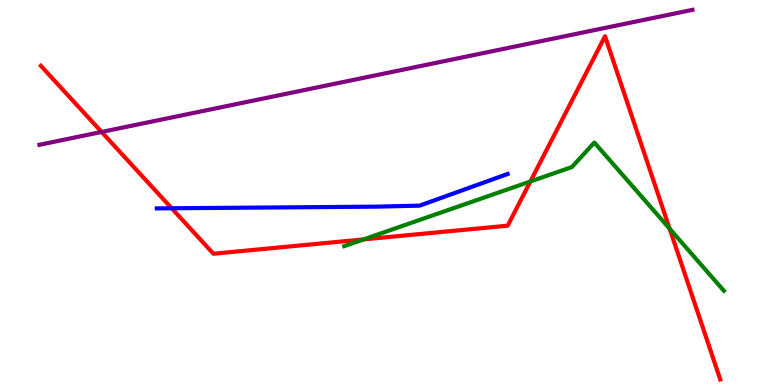[{'lines': ['blue', 'red'], 'intersections': [{'x': 2.22, 'y': 4.59}]}, {'lines': ['green', 'red'], 'intersections': [{'x': 4.69, 'y': 3.78}, {'x': 6.84, 'y': 5.29}, {'x': 8.64, 'y': 4.06}]}, {'lines': ['purple', 'red'], 'intersections': [{'x': 1.31, 'y': 6.57}]}, {'lines': ['blue', 'green'], 'intersections': []}, {'lines': ['blue', 'purple'], 'intersections': []}, {'lines': ['green', 'purple'], 'intersections': []}]